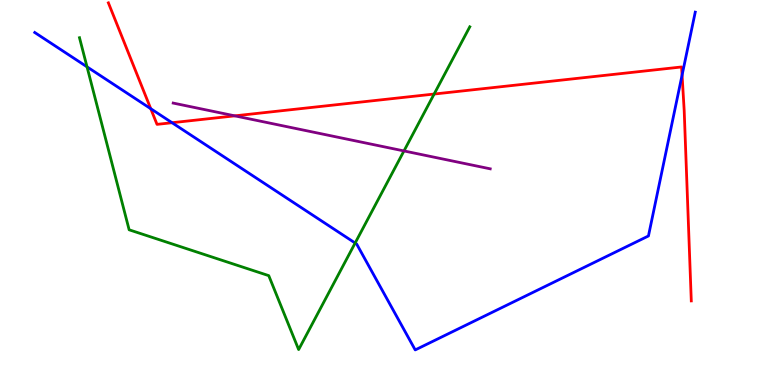[{'lines': ['blue', 'red'], 'intersections': [{'x': 1.95, 'y': 7.18}, {'x': 2.22, 'y': 6.81}, {'x': 8.8, 'y': 8.05}]}, {'lines': ['green', 'red'], 'intersections': [{'x': 5.6, 'y': 7.56}]}, {'lines': ['purple', 'red'], 'intersections': [{'x': 3.03, 'y': 6.99}]}, {'lines': ['blue', 'green'], 'intersections': [{'x': 1.12, 'y': 8.26}, {'x': 4.58, 'y': 3.69}]}, {'lines': ['blue', 'purple'], 'intersections': []}, {'lines': ['green', 'purple'], 'intersections': [{'x': 5.21, 'y': 6.08}]}]